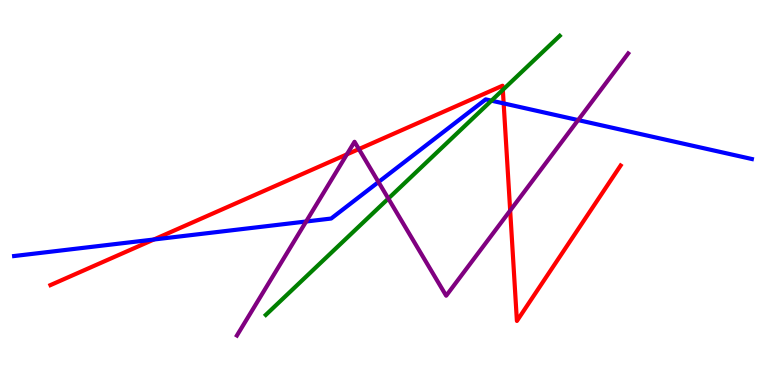[{'lines': ['blue', 'red'], 'intersections': [{'x': 1.98, 'y': 3.78}, {'x': 6.5, 'y': 7.31}]}, {'lines': ['green', 'red'], 'intersections': [{'x': 6.49, 'y': 7.67}]}, {'lines': ['purple', 'red'], 'intersections': [{'x': 4.48, 'y': 5.99}, {'x': 4.63, 'y': 6.13}, {'x': 6.58, 'y': 4.53}]}, {'lines': ['blue', 'green'], 'intersections': [{'x': 6.34, 'y': 7.39}]}, {'lines': ['blue', 'purple'], 'intersections': [{'x': 3.95, 'y': 4.25}, {'x': 4.88, 'y': 5.27}, {'x': 7.46, 'y': 6.88}]}, {'lines': ['green', 'purple'], 'intersections': [{'x': 5.01, 'y': 4.84}]}]